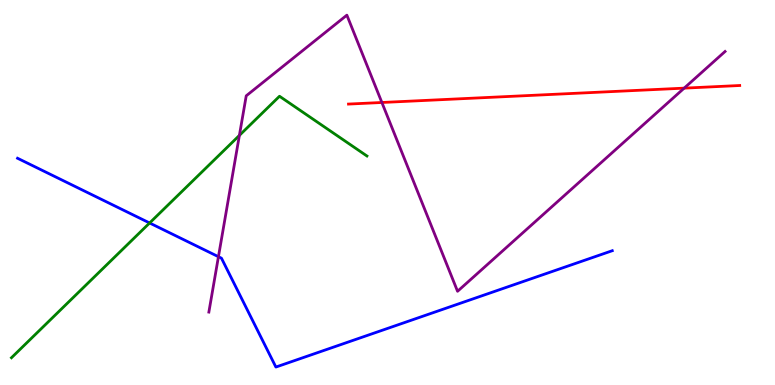[{'lines': ['blue', 'red'], 'intersections': []}, {'lines': ['green', 'red'], 'intersections': []}, {'lines': ['purple', 'red'], 'intersections': [{'x': 4.93, 'y': 7.34}, {'x': 8.83, 'y': 7.71}]}, {'lines': ['blue', 'green'], 'intersections': [{'x': 1.93, 'y': 4.21}]}, {'lines': ['blue', 'purple'], 'intersections': [{'x': 2.82, 'y': 3.33}]}, {'lines': ['green', 'purple'], 'intersections': [{'x': 3.09, 'y': 6.48}]}]